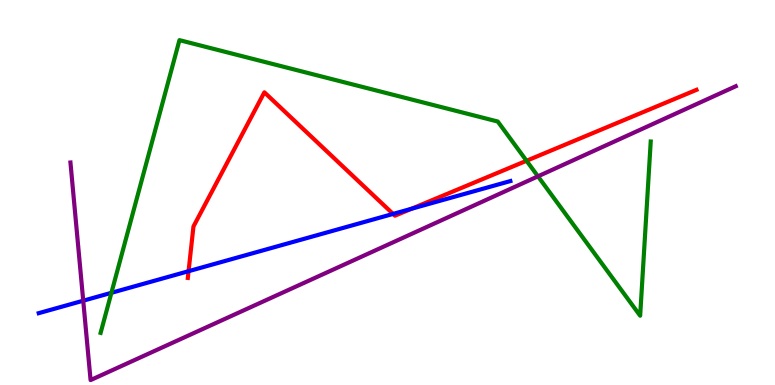[{'lines': ['blue', 'red'], 'intersections': [{'x': 2.43, 'y': 2.96}, {'x': 5.07, 'y': 4.44}, {'x': 5.31, 'y': 4.58}]}, {'lines': ['green', 'red'], 'intersections': [{'x': 6.79, 'y': 5.82}]}, {'lines': ['purple', 'red'], 'intersections': []}, {'lines': ['blue', 'green'], 'intersections': [{'x': 1.44, 'y': 2.39}]}, {'lines': ['blue', 'purple'], 'intersections': [{'x': 1.07, 'y': 2.19}]}, {'lines': ['green', 'purple'], 'intersections': [{'x': 6.94, 'y': 5.42}]}]